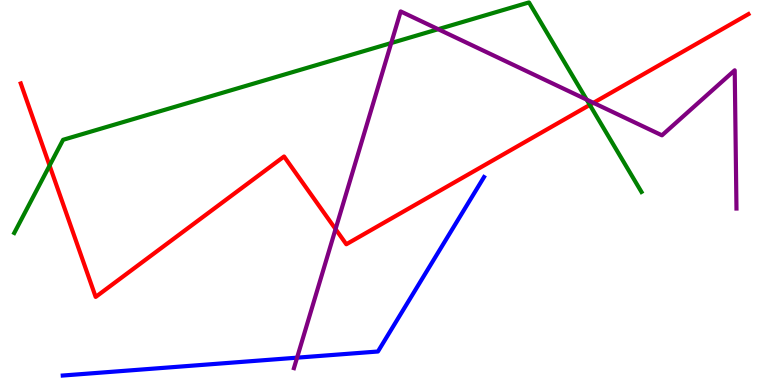[{'lines': ['blue', 'red'], 'intersections': []}, {'lines': ['green', 'red'], 'intersections': [{'x': 0.64, 'y': 5.7}, {'x': 7.61, 'y': 7.28}]}, {'lines': ['purple', 'red'], 'intersections': [{'x': 4.33, 'y': 4.05}, {'x': 7.66, 'y': 7.33}]}, {'lines': ['blue', 'green'], 'intersections': []}, {'lines': ['blue', 'purple'], 'intersections': [{'x': 3.83, 'y': 0.71}]}, {'lines': ['green', 'purple'], 'intersections': [{'x': 5.05, 'y': 8.88}, {'x': 5.65, 'y': 9.24}, {'x': 7.57, 'y': 7.41}]}]